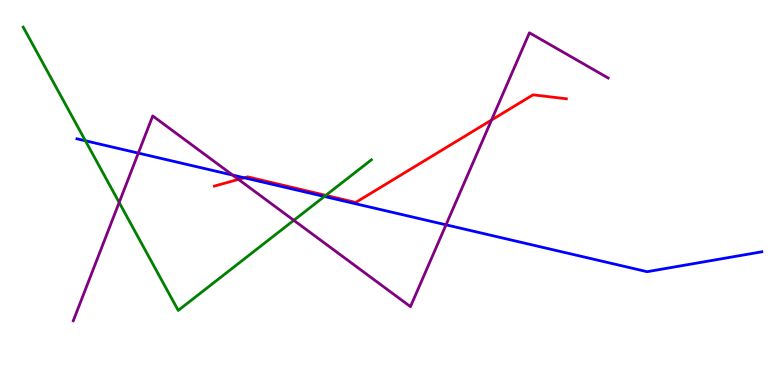[{'lines': ['blue', 'red'], 'intersections': [{'x': 3.15, 'y': 5.38}]}, {'lines': ['green', 'red'], 'intersections': [{'x': 4.2, 'y': 4.93}]}, {'lines': ['purple', 'red'], 'intersections': [{'x': 3.08, 'y': 5.34}, {'x': 6.34, 'y': 6.88}]}, {'lines': ['blue', 'green'], 'intersections': [{'x': 1.1, 'y': 6.34}, {'x': 4.19, 'y': 4.9}]}, {'lines': ['blue', 'purple'], 'intersections': [{'x': 1.78, 'y': 6.02}, {'x': 3.0, 'y': 5.45}, {'x': 5.75, 'y': 4.16}]}, {'lines': ['green', 'purple'], 'intersections': [{'x': 1.54, 'y': 4.74}, {'x': 3.79, 'y': 4.28}]}]